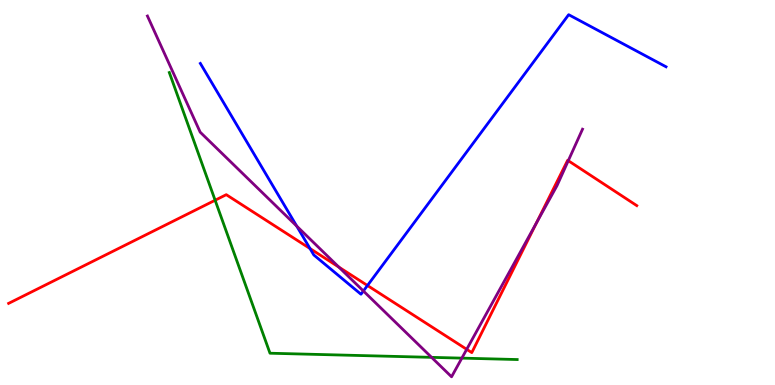[{'lines': ['blue', 'red'], 'intersections': [{'x': 4.0, 'y': 3.54}, {'x': 4.74, 'y': 2.58}]}, {'lines': ['green', 'red'], 'intersections': [{'x': 2.78, 'y': 4.8}]}, {'lines': ['purple', 'red'], 'intersections': [{'x': 4.37, 'y': 3.06}, {'x': 6.02, 'y': 0.926}, {'x': 6.92, 'y': 4.21}, {'x': 7.33, 'y': 5.83}]}, {'lines': ['blue', 'green'], 'intersections': []}, {'lines': ['blue', 'purple'], 'intersections': [{'x': 3.83, 'y': 4.13}, {'x': 4.69, 'y': 2.44}]}, {'lines': ['green', 'purple'], 'intersections': [{'x': 5.57, 'y': 0.718}, {'x': 5.96, 'y': 0.698}]}]